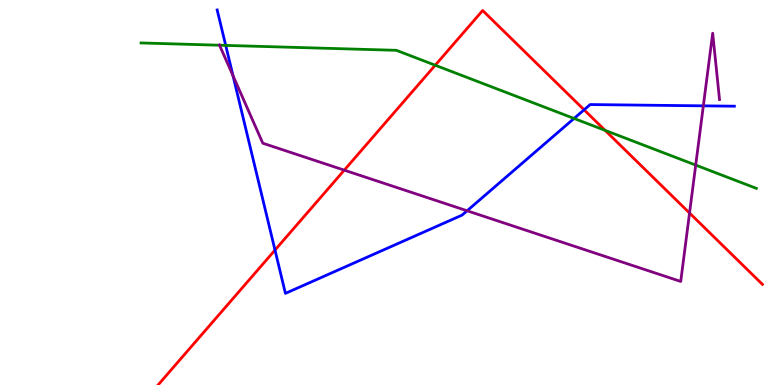[{'lines': ['blue', 'red'], 'intersections': [{'x': 3.55, 'y': 3.5}, {'x': 7.54, 'y': 7.15}]}, {'lines': ['green', 'red'], 'intersections': [{'x': 5.62, 'y': 8.31}, {'x': 7.81, 'y': 6.61}]}, {'lines': ['purple', 'red'], 'intersections': [{'x': 4.44, 'y': 5.58}, {'x': 8.9, 'y': 4.47}]}, {'lines': ['blue', 'green'], 'intersections': [{'x': 2.91, 'y': 8.82}, {'x': 7.41, 'y': 6.92}]}, {'lines': ['blue', 'purple'], 'intersections': [{'x': 3.01, 'y': 8.03}, {'x': 6.03, 'y': 4.53}, {'x': 9.08, 'y': 7.25}]}, {'lines': ['green', 'purple'], 'intersections': [{'x': 2.83, 'y': 8.83}, {'x': 8.98, 'y': 5.71}]}]